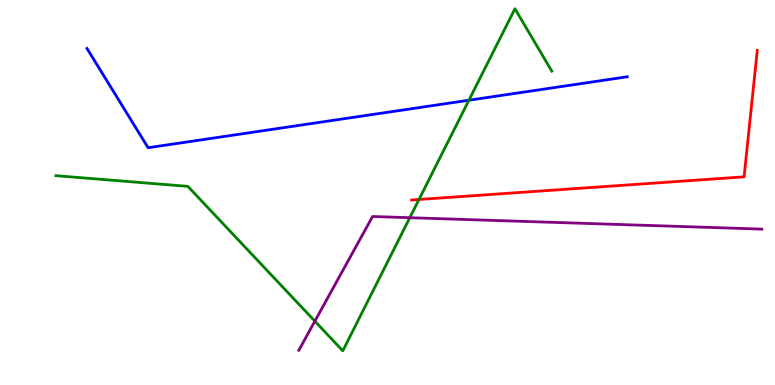[{'lines': ['blue', 'red'], 'intersections': []}, {'lines': ['green', 'red'], 'intersections': [{'x': 5.41, 'y': 4.82}]}, {'lines': ['purple', 'red'], 'intersections': []}, {'lines': ['blue', 'green'], 'intersections': [{'x': 6.05, 'y': 7.4}]}, {'lines': ['blue', 'purple'], 'intersections': []}, {'lines': ['green', 'purple'], 'intersections': [{'x': 4.06, 'y': 1.66}, {'x': 5.29, 'y': 4.35}]}]